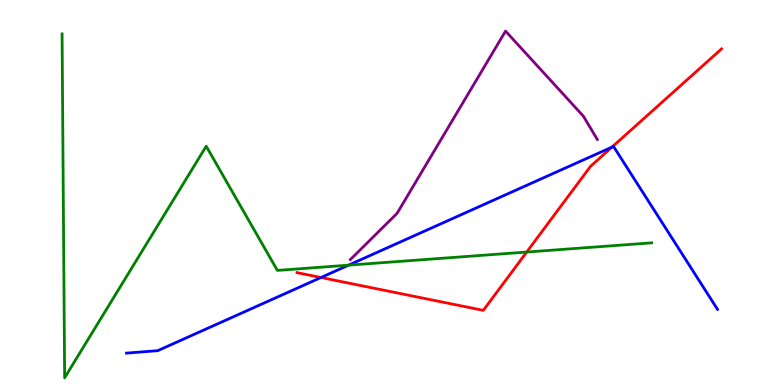[{'lines': ['blue', 'red'], 'intersections': [{'x': 4.14, 'y': 2.79}, {'x': 7.9, 'y': 6.18}]}, {'lines': ['green', 'red'], 'intersections': [{'x': 6.8, 'y': 3.45}]}, {'lines': ['purple', 'red'], 'intersections': []}, {'lines': ['blue', 'green'], 'intersections': [{'x': 4.5, 'y': 3.11}]}, {'lines': ['blue', 'purple'], 'intersections': []}, {'lines': ['green', 'purple'], 'intersections': []}]